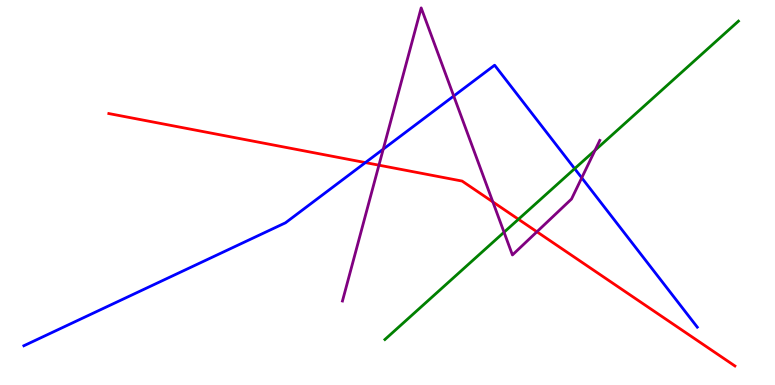[{'lines': ['blue', 'red'], 'intersections': [{'x': 4.71, 'y': 5.78}]}, {'lines': ['green', 'red'], 'intersections': [{'x': 6.69, 'y': 4.3}]}, {'lines': ['purple', 'red'], 'intersections': [{'x': 4.89, 'y': 5.71}, {'x': 6.36, 'y': 4.76}, {'x': 6.93, 'y': 3.98}]}, {'lines': ['blue', 'green'], 'intersections': [{'x': 7.41, 'y': 5.62}]}, {'lines': ['blue', 'purple'], 'intersections': [{'x': 4.95, 'y': 6.13}, {'x': 5.85, 'y': 7.51}, {'x': 7.51, 'y': 5.38}]}, {'lines': ['green', 'purple'], 'intersections': [{'x': 6.5, 'y': 3.97}, {'x': 7.68, 'y': 6.1}]}]